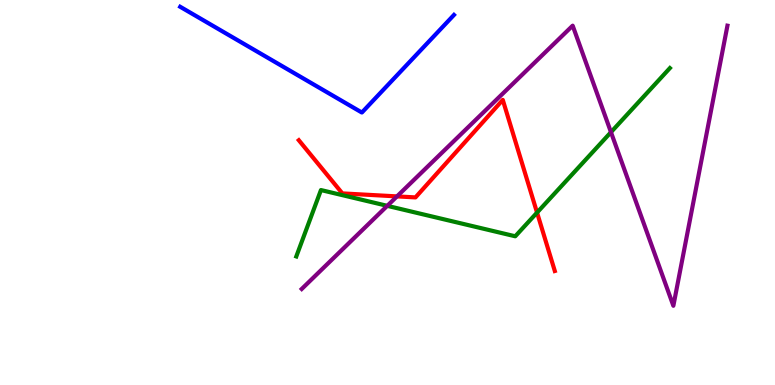[{'lines': ['blue', 'red'], 'intersections': []}, {'lines': ['green', 'red'], 'intersections': [{'x': 6.93, 'y': 4.48}]}, {'lines': ['purple', 'red'], 'intersections': [{'x': 5.12, 'y': 4.9}]}, {'lines': ['blue', 'green'], 'intersections': []}, {'lines': ['blue', 'purple'], 'intersections': []}, {'lines': ['green', 'purple'], 'intersections': [{'x': 5.0, 'y': 4.65}, {'x': 7.88, 'y': 6.57}]}]